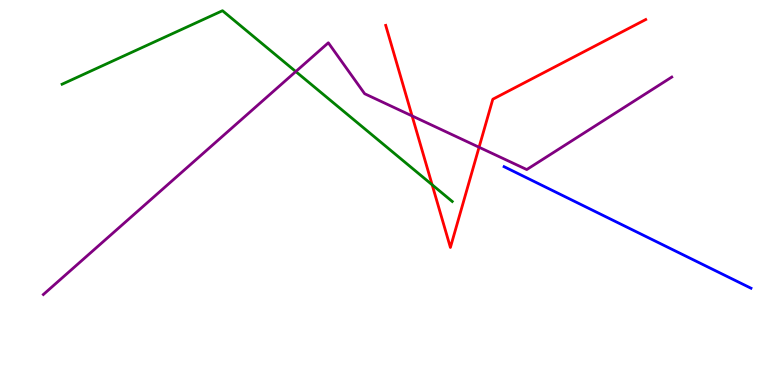[{'lines': ['blue', 'red'], 'intersections': []}, {'lines': ['green', 'red'], 'intersections': [{'x': 5.58, 'y': 5.2}]}, {'lines': ['purple', 'red'], 'intersections': [{'x': 5.32, 'y': 6.99}, {'x': 6.18, 'y': 6.18}]}, {'lines': ['blue', 'green'], 'intersections': []}, {'lines': ['blue', 'purple'], 'intersections': []}, {'lines': ['green', 'purple'], 'intersections': [{'x': 3.82, 'y': 8.14}]}]